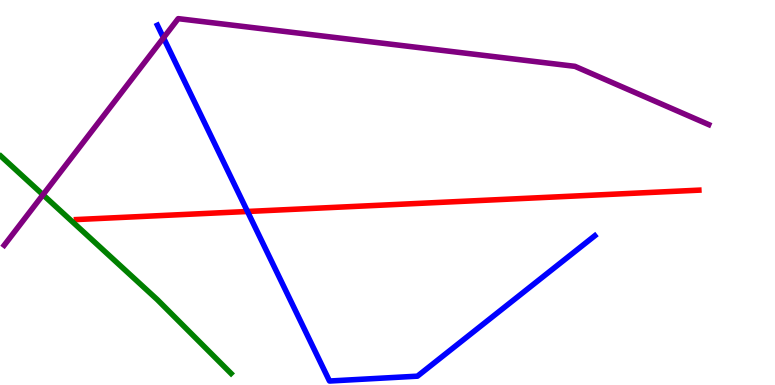[{'lines': ['blue', 'red'], 'intersections': [{'x': 3.19, 'y': 4.51}]}, {'lines': ['green', 'red'], 'intersections': []}, {'lines': ['purple', 'red'], 'intersections': []}, {'lines': ['blue', 'green'], 'intersections': []}, {'lines': ['blue', 'purple'], 'intersections': [{'x': 2.11, 'y': 9.02}]}, {'lines': ['green', 'purple'], 'intersections': [{'x': 0.555, 'y': 4.94}]}]